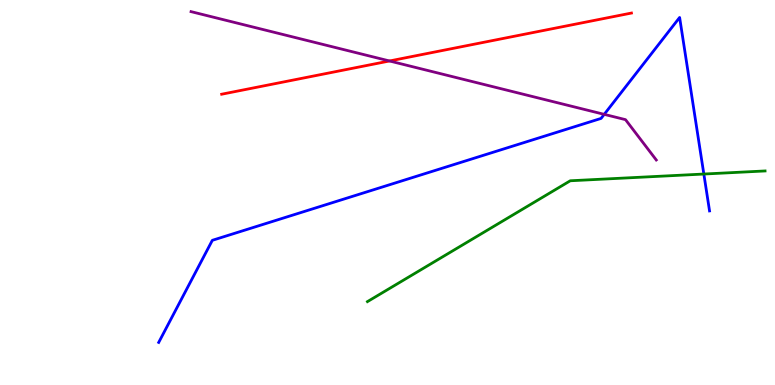[{'lines': ['blue', 'red'], 'intersections': []}, {'lines': ['green', 'red'], 'intersections': []}, {'lines': ['purple', 'red'], 'intersections': [{'x': 5.03, 'y': 8.42}]}, {'lines': ['blue', 'green'], 'intersections': [{'x': 9.08, 'y': 5.48}]}, {'lines': ['blue', 'purple'], 'intersections': [{'x': 7.8, 'y': 7.03}]}, {'lines': ['green', 'purple'], 'intersections': []}]